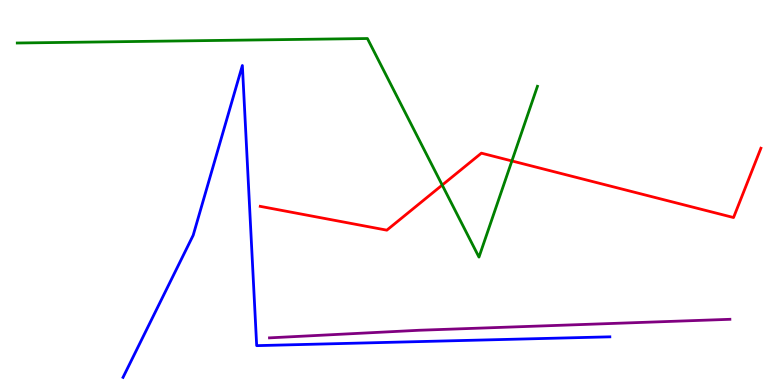[{'lines': ['blue', 'red'], 'intersections': []}, {'lines': ['green', 'red'], 'intersections': [{'x': 5.71, 'y': 5.19}, {'x': 6.61, 'y': 5.82}]}, {'lines': ['purple', 'red'], 'intersections': []}, {'lines': ['blue', 'green'], 'intersections': []}, {'lines': ['blue', 'purple'], 'intersections': []}, {'lines': ['green', 'purple'], 'intersections': []}]